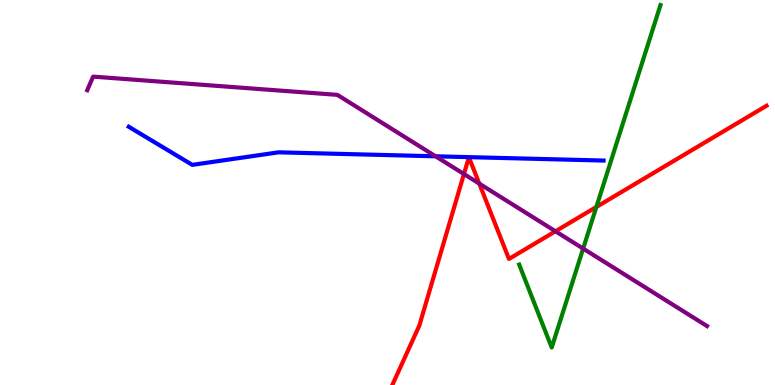[{'lines': ['blue', 'red'], 'intersections': []}, {'lines': ['green', 'red'], 'intersections': [{'x': 7.69, 'y': 4.62}]}, {'lines': ['purple', 'red'], 'intersections': [{'x': 5.99, 'y': 5.48}, {'x': 6.18, 'y': 5.23}, {'x': 7.17, 'y': 3.99}]}, {'lines': ['blue', 'green'], 'intersections': []}, {'lines': ['blue', 'purple'], 'intersections': [{'x': 5.62, 'y': 5.94}]}, {'lines': ['green', 'purple'], 'intersections': [{'x': 7.52, 'y': 3.54}]}]